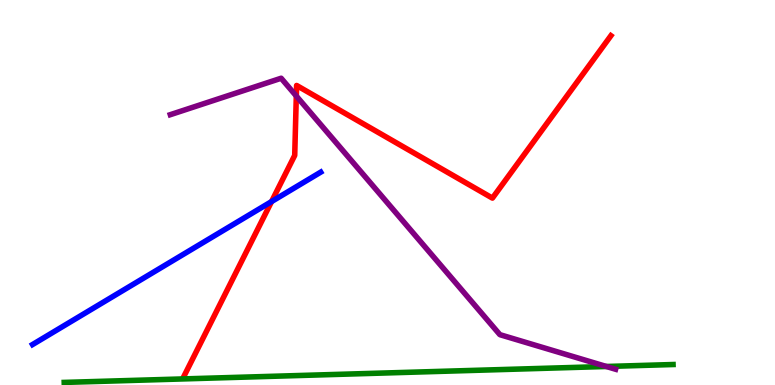[{'lines': ['blue', 'red'], 'intersections': [{'x': 3.5, 'y': 4.76}]}, {'lines': ['green', 'red'], 'intersections': []}, {'lines': ['purple', 'red'], 'intersections': [{'x': 3.82, 'y': 7.51}]}, {'lines': ['blue', 'green'], 'intersections': []}, {'lines': ['blue', 'purple'], 'intersections': []}, {'lines': ['green', 'purple'], 'intersections': [{'x': 7.82, 'y': 0.481}]}]